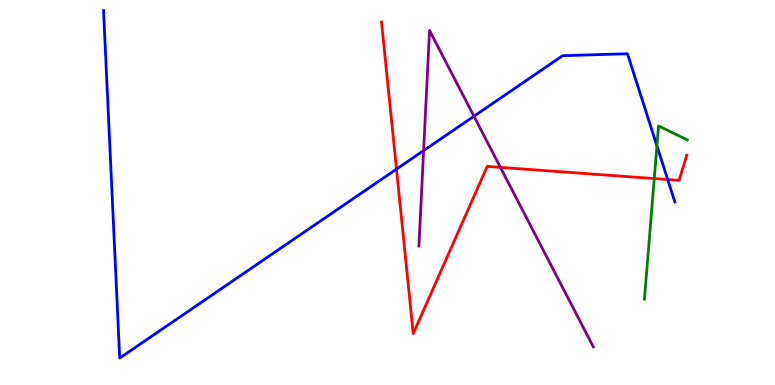[{'lines': ['blue', 'red'], 'intersections': [{'x': 5.12, 'y': 5.61}, {'x': 8.62, 'y': 5.34}]}, {'lines': ['green', 'red'], 'intersections': [{'x': 8.44, 'y': 5.36}]}, {'lines': ['purple', 'red'], 'intersections': [{'x': 6.46, 'y': 5.65}]}, {'lines': ['blue', 'green'], 'intersections': [{'x': 8.48, 'y': 6.21}]}, {'lines': ['blue', 'purple'], 'intersections': [{'x': 5.47, 'y': 6.09}, {'x': 6.12, 'y': 6.98}]}, {'lines': ['green', 'purple'], 'intersections': []}]